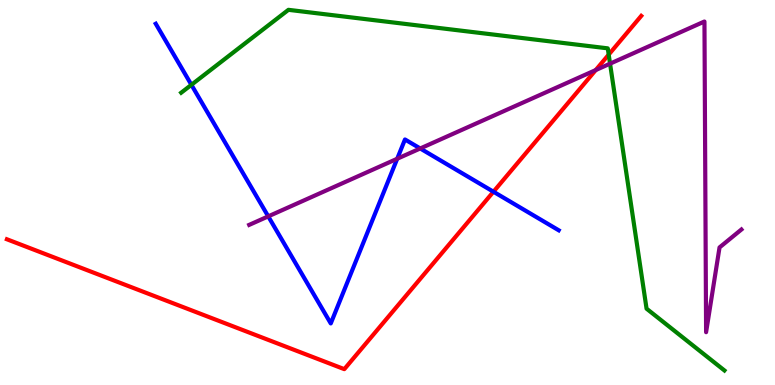[{'lines': ['blue', 'red'], 'intersections': [{'x': 6.37, 'y': 5.02}]}, {'lines': ['green', 'red'], 'intersections': [{'x': 7.85, 'y': 8.58}]}, {'lines': ['purple', 'red'], 'intersections': [{'x': 7.69, 'y': 8.18}]}, {'lines': ['blue', 'green'], 'intersections': [{'x': 2.47, 'y': 7.8}]}, {'lines': ['blue', 'purple'], 'intersections': [{'x': 3.46, 'y': 4.38}, {'x': 5.13, 'y': 5.88}, {'x': 5.42, 'y': 6.14}]}, {'lines': ['green', 'purple'], 'intersections': [{'x': 7.87, 'y': 8.35}]}]